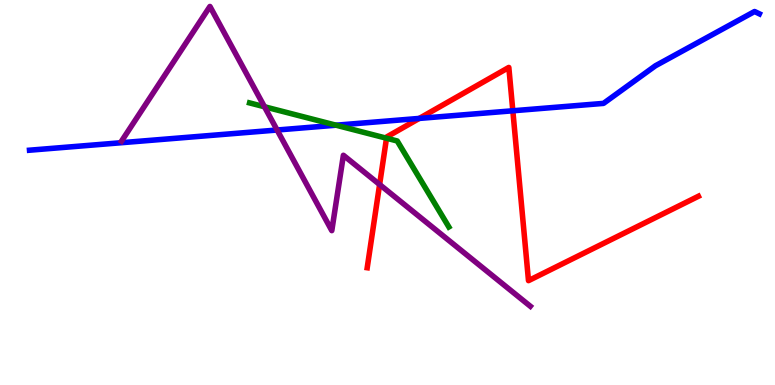[{'lines': ['blue', 'red'], 'intersections': [{'x': 5.41, 'y': 6.92}, {'x': 6.62, 'y': 7.12}]}, {'lines': ['green', 'red'], 'intersections': [{'x': 4.99, 'y': 6.41}]}, {'lines': ['purple', 'red'], 'intersections': [{'x': 4.9, 'y': 5.21}]}, {'lines': ['blue', 'green'], 'intersections': [{'x': 4.34, 'y': 6.75}]}, {'lines': ['blue', 'purple'], 'intersections': [{'x': 3.58, 'y': 6.62}]}, {'lines': ['green', 'purple'], 'intersections': [{'x': 3.41, 'y': 7.23}]}]